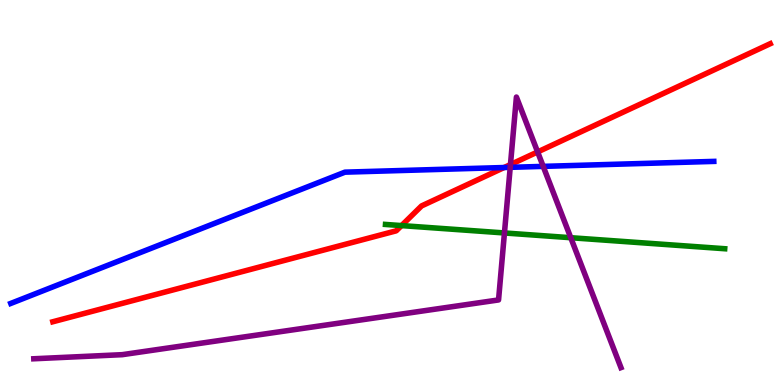[{'lines': ['blue', 'red'], 'intersections': [{'x': 6.5, 'y': 5.65}]}, {'lines': ['green', 'red'], 'intersections': [{'x': 5.18, 'y': 4.14}]}, {'lines': ['purple', 'red'], 'intersections': [{'x': 6.59, 'y': 5.73}, {'x': 6.94, 'y': 6.05}]}, {'lines': ['blue', 'green'], 'intersections': []}, {'lines': ['blue', 'purple'], 'intersections': [{'x': 6.58, 'y': 5.65}, {'x': 7.01, 'y': 5.68}]}, {'lines': ['green', 'purple'], 'intersections': [{'x': 6.51, 'y': 3.95}, {'x': 7.36, 'y': 3.83}]}]